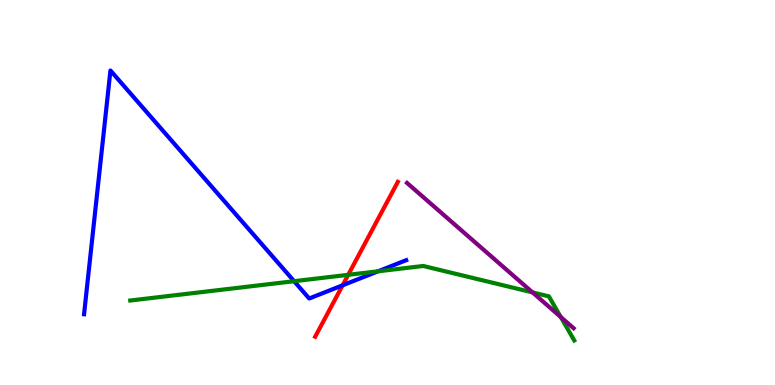[{'lines': ['blue', 'red'], 'intersections': [{'x': 4.42, 'y': 2.59}]}, {'lines': ['green', 'red'], 'intersections': [{'x': 4.49, 'y': 2.86}]}, {'lines': ['purple', 'red'], 'intersections': []}, {'lines': ['blue', 'green'], 'intersections': [{'x': 3.8, 'y': 2.7}, {'x': 4.88, 'y': 2.95}]}, {'lines': ['blue', 'purple'], 'intersections': []}, {'lines': ['green', 'purple'], 'intersections': [{'x': 6.87, 'y': 2.41}, {'x': 7.24, 'y': 1.77}]}]